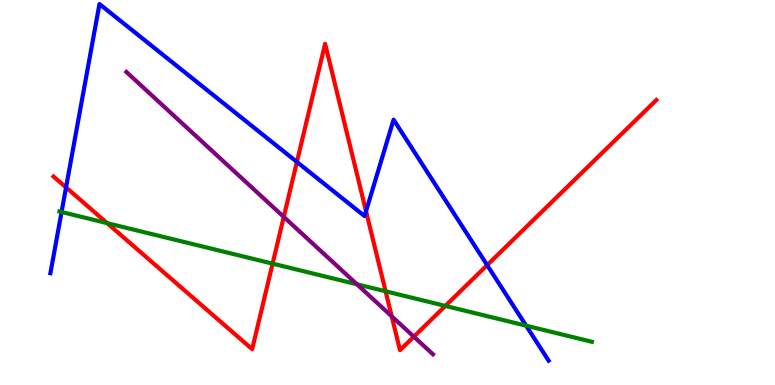[{'lines': ['blue', 'red'], 'intersections': [{'x': 0.852, 'y': 5.13}, {'x': 3.83, 'y': 5.79}, {'x': 4.72, 'y': 4.51}, {'x': 6.29, 'y': 3.11}]}, {'lines': ['green', 'red'], 'intersections': [{'x': 1.38, 'y': 4.2}, {'x': 3.52, 'y': 3.15}, {'x': 4.98, 'y': 2.43}, {'x': 5.75, 'y': 2.05}]}, {'lines': ['purple', 'red'], 'intersections': [{'x': 3.66, 'y': 4.37}, {'x': 5.05, 'y': 1.78}, {'x': 5.34, 'y': 1.26}]}, {'lines': ['blue', 'green'], 'intersections': [{'x': 0.794, 'y': 4.49}, {'x': 6.79, 'y': 1.54}]}, {'lines': ['blue', 'purple'], 'intersections': []}, {'lines': ['green', 'purple'], 'intersections': [{'x': 4.61, 'y': 2.62}]}]